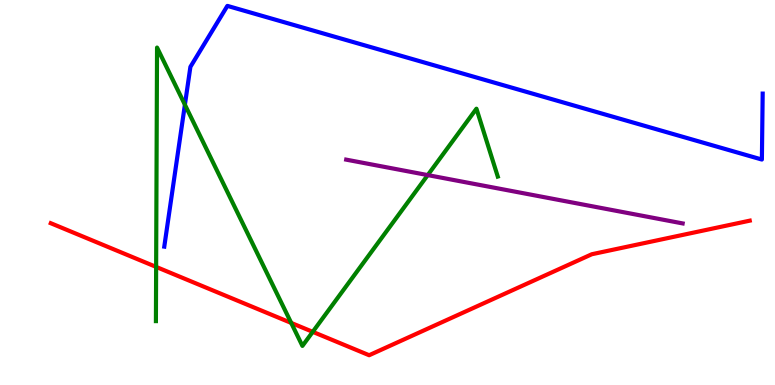[{'lines': ['blue', 'red'], 'intersections': []}, {'lines': ['green', 'red'], 'intersections': [{'x': 2.01, 'y': 3.07}, {'x': 3.76, 'y': 1.61}, {'x': 4.04, 'y': 1.38}]}, {'lines': ['purple', 'red'], 'intersections': []}, {'lines': ['blue', 'green'], 'intersections': [{'x': 2.39, 'y': 7.28}]}, {'lines': ['blue', 'purple'], 'intersections': []}, {'lines': ['green', 'purple'], 'intersections': [{'x': 5.52, 'y': 5.45}]}]